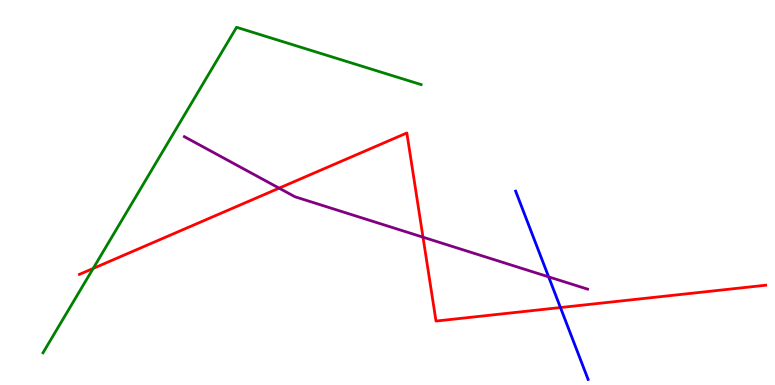[{'lines': ['blue', 'red'], 'intersections': [{'x': 7.23, 'y': 2.01}]}, {'lines': ['green', 'red'], 'intersections': [{'x': 1.2, 'y': 3.03}]}, {'lines': ['purple', 'red'], 'intersections': [{'x': 3.6, 'y': 5.11}, {'x': 5.46, 'y': 3.84}]}, {'lines': ['blue', 'green'], 'intersections': []}, {'lines': ['blue', 'purple'], 'intersections': [{'x': 7.08, 'y': 2.81}]}, {'lines': ['green', 'purple'], 'intersections': []}]